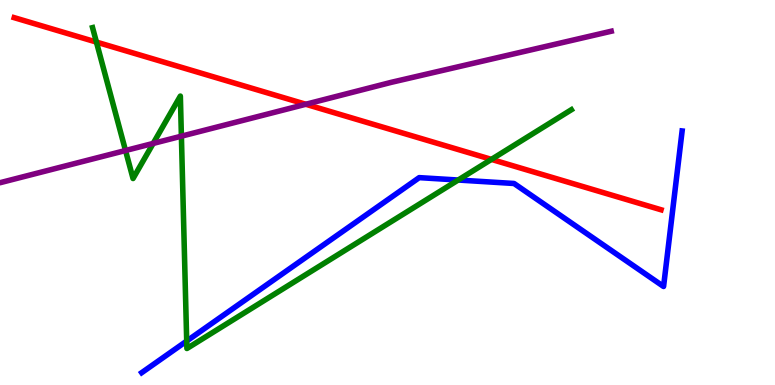[{'lines': ['blue', 'red'], 'intersections': []}, {'lines': ['green', 'red'], 'intersections': [{'x': 1.24, 'y': 8.91}, {'x': 6.34, 'y': 5.86}]}, {'lines': ['purple', 'red'], 'intersections': [{'x': 3.95, 'y': 7.29}]}, {'lines': ['blue', 'green'], 'intersections': [{'x': 2.41, 'y': 1.14}, {'x': 5.91, 'y': 5.32}]}, {'lines': ['blue', 'purple'], 'intersections': []}, {'lines': ['green', 'purple'], 'intersections': [{'x': 1.62, 'y': 6.09}, {'x': 1.98, 'y': 6.27}, {'x': 2.34, 'y': 6.46}]}]